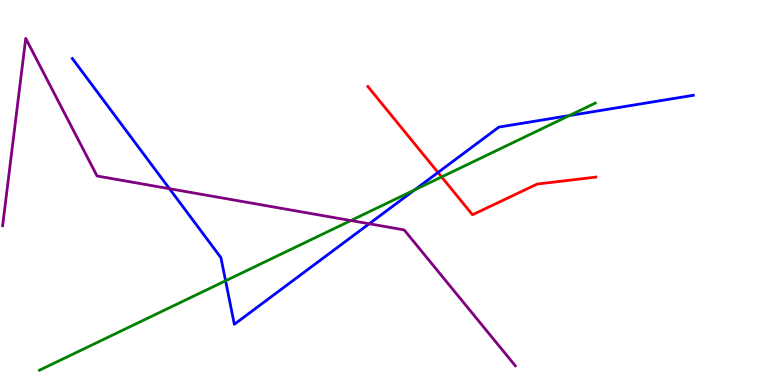[{'lines': ['blue', 'red'], 'intersections': [{'x': 5.65, 'y': 5.52}]}, {'lines': ['green', 'red'], 'intersections': [{'x': 5.7, 'y': 5.4}]}, {'lines': ['purple', 'red'], 'intersections': []}, {'lines': ['blue', 'green'], 'intersections': [{'x': 2.91, 'y': 2.71}, {'x': 5.35, 'y': 5.07}, {'x': 7.35, 'y': 7.0}]}, {'lines': ['blue', 'purple'], 'intersections': [{'x': 2.19, 'y': 5.1}, {'x': 4.76, 'y': 4.19}]}, {'lines': ['green', 'purple'], 'intersections': [{'x': 4.53, 'y': 4.27}]}]